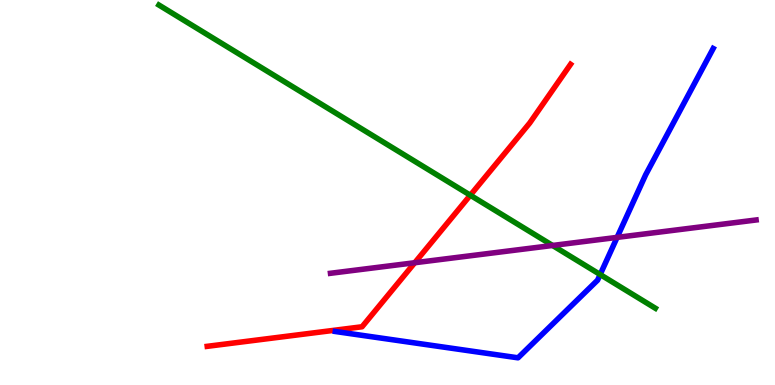[{'lines': ['blue', 'red'], 'intersections': []}, {'lines': ['green', 'red'], 'intersections': [{'x': 6.07, 'y': 4.93}]}, {'lines': ['purple', 'red'], 'intersections': [{'x': 5.35, 'y': 3.18}]}, {'lines': ['blue', 'green'], 'intersections': [{'x': 7.74, 'y': 2.87}]}, {'lines': ['blue', 'purple'], 'intersections': [{'x': 7.96, 'y': 3.83}]}, {'lines': ['green', 'purple'], 'intersections': [{'x': 7.13, 'y': 3.62}]}]